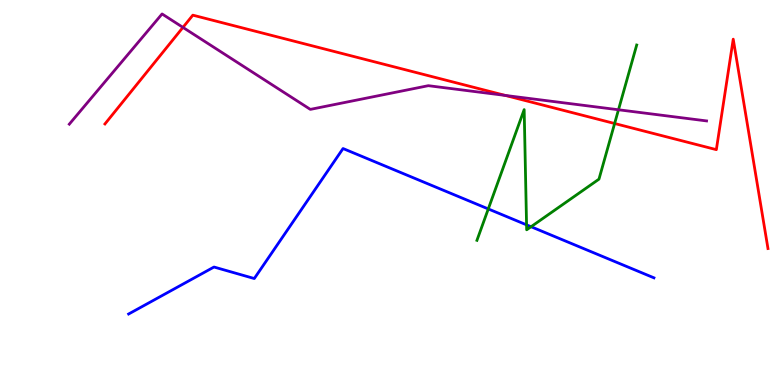[{'lines': ['blue', 'red'], 'intersections': []}, {'lines': ['green', 'red'], 'intersections': [{'x': 7.93, 'y': 6.79}]}, {'lines': ['purple', 'red'], 'intersections': [{'x': 2.36, 'y': 9.29}, {'x': 6.52, 'y': 7.52}]}, {'lines': ['blue', 'green'], 'intersections': [{'x': 6.3, 'y': 4.57}, {'x': 6.79, 'y': 4.16}, {'x': 6.85, 'y': 4.11}]}, {'lines': ['blue', 'purple'], 'intersections': []}, {'lines': ['green', 'purple'], 'intersections': [{'x': 7.98, 'y': 7.15}]}]